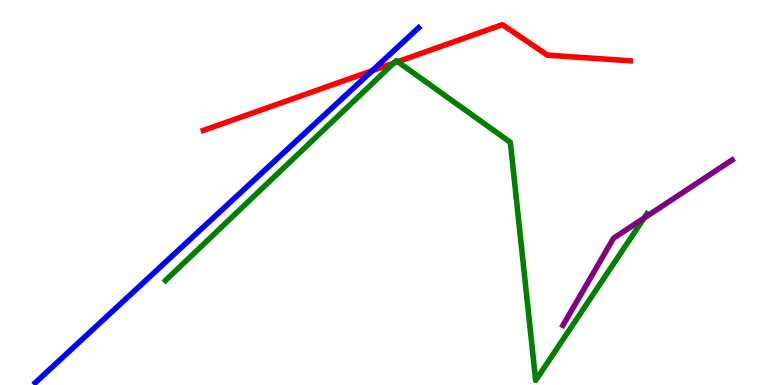[{'lines': ['blue', 'red'], 'intersections': [{'x': 4.8, 'y': 8.16}]}, {'lines': ['green', 'red'], 'intersections': [{'x': 5.08, 'y': 8.36}, {'x': 5.13, 'y': 8.4}]}, {'lines': ['purple', 'red'], 'intersections': []}, {'lines': ['blue', 'green'], 'intersections': []}, {'lines': ['blue', 'purple'], 'intersections': []}, {'lines': ['green', 'purple'], 'intersections': [{'x': 8.31, 'y': 4.34}]}]